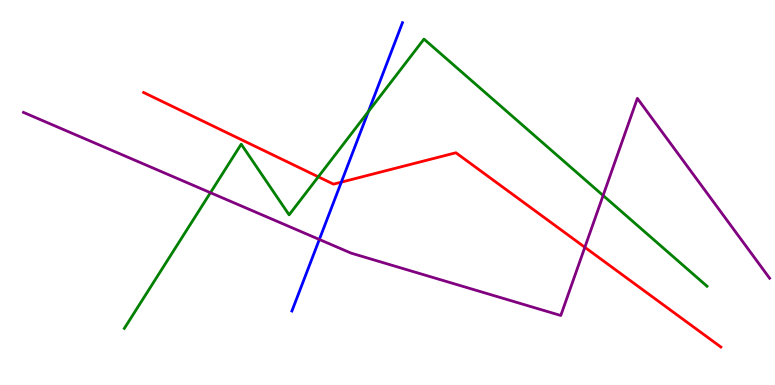[{'lines': ['blue', 'red'], 'intersections': [{'x': 4.4, 'y': 5.27}]}, {'lines': ['green', 'red'], 'intersections': [{'x': 4.11, 'y': 5.41}]}, {'lines': ['purple', 'red'], 'intersections': [{'x': 7.55, 'y': 3.58}]}, {'lines': ['blue', 'green'], 'intersections': [{'x': 4.75, 'y': 7.1}]}, {'lines': ['blue', 'purple'], 'intersections': [{'x': 4.12, 'y': 3.78}]}, {'lines': ['green', 'purple'], 'intersections': [{'x': 2.72, 'y': 5.0}, {'x': 7.78, 'y': 4.92}]}]